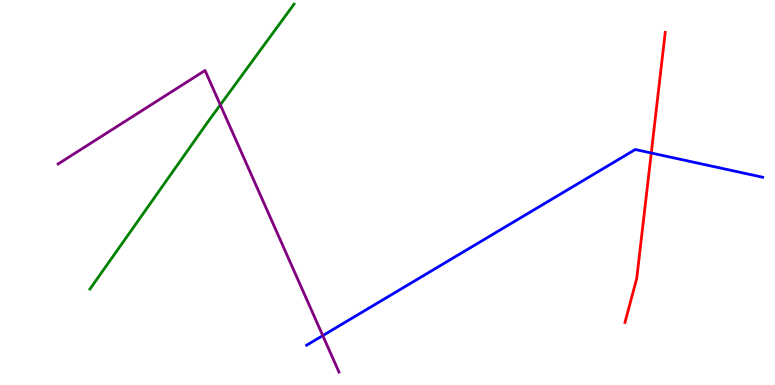[{'lines': ['blue', 'red'], 'intersections': [{'x': 8.4, 'y': 6.03}]}, {'lines': ['green', 'red'], 'intersections': []}, {'lines': ['purple', 'red'], 'intersections': []}, {'lines': ['blue', 'green'], 'intersections': []}, {'lines': ['blue', 'purple'], 'intersections': [{'x': 4.16, 'y': 1.28}]}, {'lines': ['green', 'purple'], 'intersections': [{'x': 2.84, 'y': 7.28}]}]